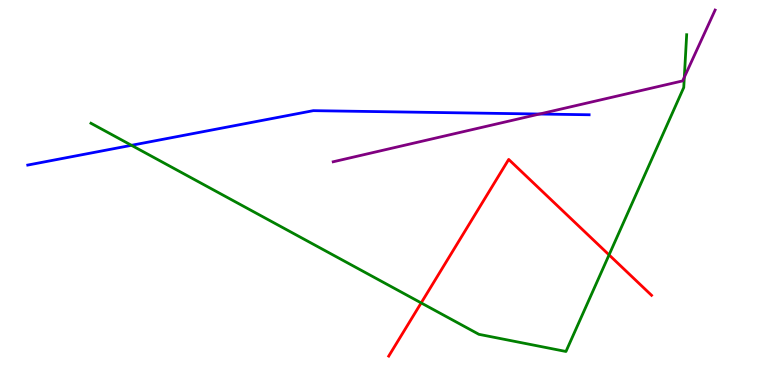[{'lines': ['blue', 'red'], 'intersections': []}, {'lines': ['green', 'red'], 'intersections': [{'x': 5.43, 'y': 2.13}, {'x': 7.86, 'y': 3.38}]}, {'lines': ['purple', 'red'], 'intersections': []}, {'lines': ['blue', 'green'], 'intersections': [{'x': 1.7, 'y': 6.23}]}, {'lines': ['blue', 'purple'], 'intersections': [{'x': 6.96, 'y': 7.04}]}, {'lines': ['green', 'purple'], 'intersections': [{'x': 8.83, 'y': 7.99}]}]